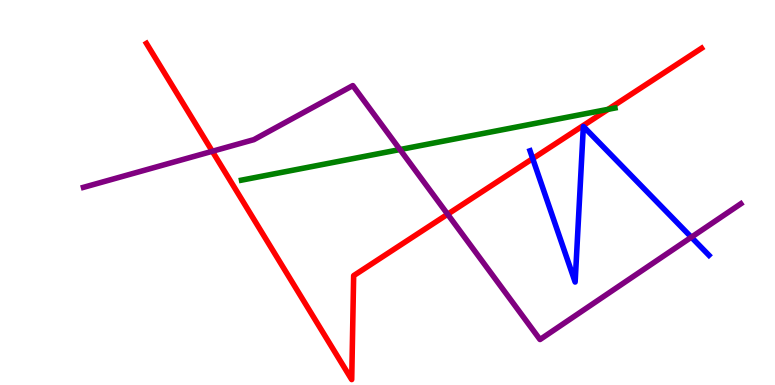[{'lines': ['blue', 'red'], 'intersections': [{'x': 6.87, 'y': 5.88}]}, {'lines': ['green', 'red'], 'intersections': [{'x': 7.85, 'y': 7.16}]}, {'lines': ['purple', 'red'], 'intersections': [{'x': 2.74, 'y': 6.07}, {'x': 5.78, 'y': 4.44}]}, {'lines': ['blue', 'green'], 'intersections': []}, {'lines': ['blue', 'purple'], 'intersections': [{'x': 8.92, 'y': 3.84}]}, {'lines': ['green', 'purple'], 'intersections': [{'x': 5.16, 'y': 6.12}]}]